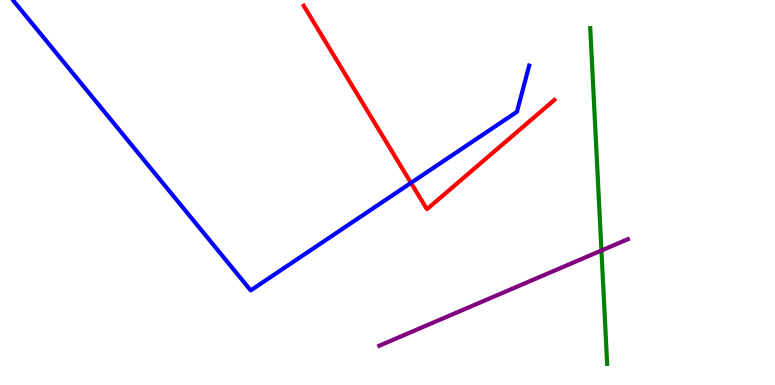[{'lines': ['blue', 'red'], 'intersections': [{'x': 5.3, 'y': 5.25}]}, {'lines': ['green', 'red'], 'intersections': []}, {'lines': ['purple', 'red'], 'intersections': []}, {'lines': ['blue', 'green'], 'intersections': []}, {'lines': ['blue', 'purple'], 'intersections': []}, {'lines': ['green', 'purple'], 'intersections': [{'x': 7.76, 'y': 3.49}]}]